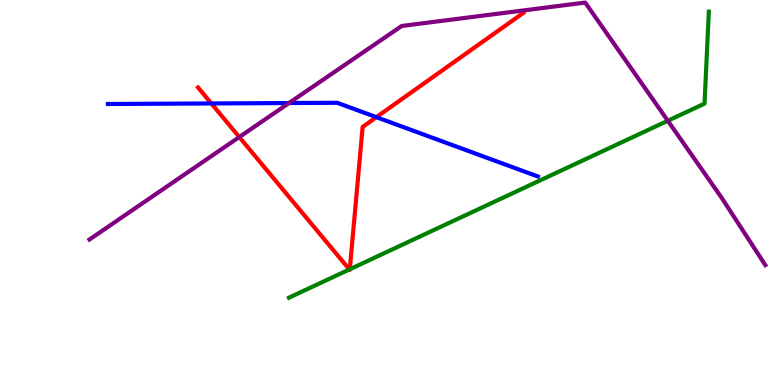[{'lines': ['blue', 'red'], 'intersections': [{'x': 2.73, 'y': 7.31}, {'x': 4.86, 'y': 6.96}]}, {'lines': ['green', 'red'], 'intersections': [{'x': 4.51, 'y': 3.0}, {'x': 4.51, 'y': 3.01}]}, {'lines': ['purple', 'red'], 'intersections': [{'x': 3.09, 'y': 6.44}]}, {'lines': ['blue', 'green'], 'intersections': []}, {'lines': ['blue', 'purple'], 'intersections': [{'x': 3.73, 'y': 7.32}]}, {'lines': ['green', 'purple'], 'intersections': [{'x': 8.62, 'y': 6.86}]}]